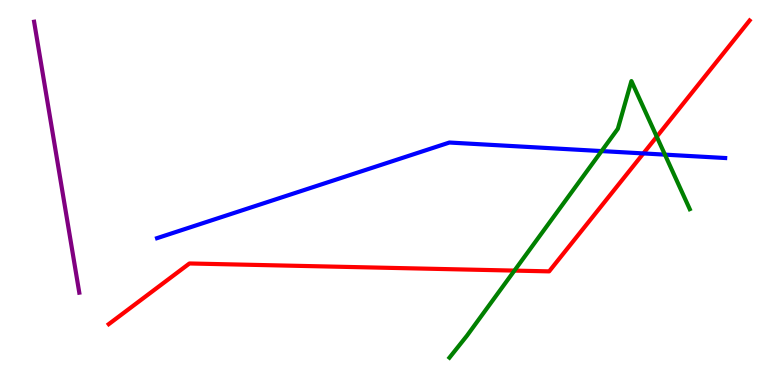[{'lines': ['blue', 'red'], 'intersections': [{'x': 8.3, 'y': 6.01}]}, {'lines': ['green', 'red'], 'intersections': [{'x': 6.64, 'y': 2.97}, {'x': 8.47, 'y': 6.45}]}, {'lines': ['purple', 'red'], 'intersections': []}, {'lines': ['blue', 'green'], 'intersections': [{'x': 7.76, 'y': 6.08}, {'x': 8.58, 'y': 5.98}]}, {'lines': ['blue', 'purple'], 'intersections': []}, {'lines': ['green', 'purple'], 'intersections': []}]